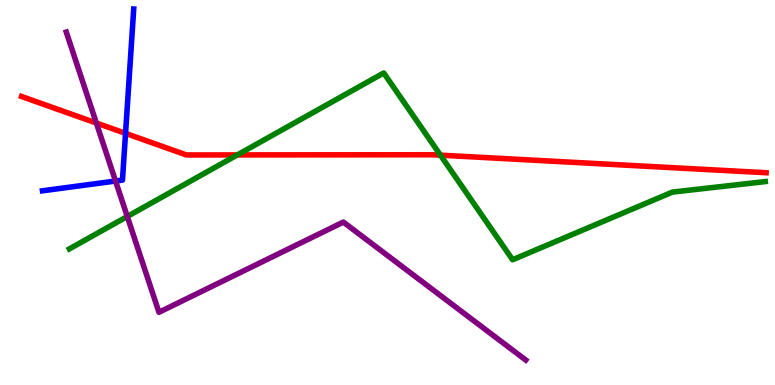[{'lines': ['blue', 'red'], 'intersections': [{'x': 1.62, 'y': 6.54}]}, {'lines': ['green', 'red'], 'intersections': [{'x': 3.06, 'y': 5.98}, {'x': 5.68, 'y': 5.97}]}, {'lines': ['purple', 'red'], 'intersections': [{'x': 1.24, 'y': 6.8}]}, {'lines': ['blue', 'green'], 'intersections': []}, {'lines': ['blue', 'purple'], 'intersections': [{'x': 1.49, 'y': 5.3}]}, {'lines': ['green', 'purple'], 'intersections': [{'x': 1.64, 'y': 4.38}]}]